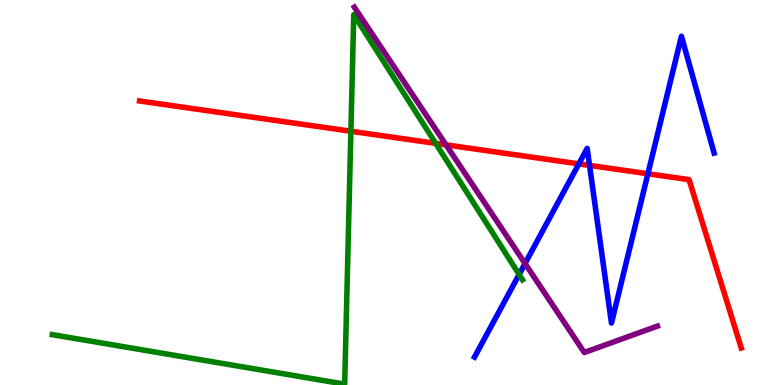[{'lines': ['blue', 'red'], 'intersections': [{'x': 7.47, 'y': 5.74}, {'x': 7.61, 'y': 5.7}, {'x': 8.36, 'y': 5.49}]}, {'lines': ['green', 'red'], 'intersections': [{'x': 4.53, 'y': 6.59}, {'x': 5.62, 'y': 6.28}]}, {'lines': ['purple', 'red'], 'intersections': [{'x': 5.76, 'y': 6.24}]}, {'lines': ['blue', 'green'], 'intersections': [{'x': 6.7, 'y': 2.87}]}, {'lines': ['blue', 'purple'], 'intersections': [{'x': 6.77, 'y': 3.16}]}, {'lines': ['green', 'purple'], 'intersections': []}]